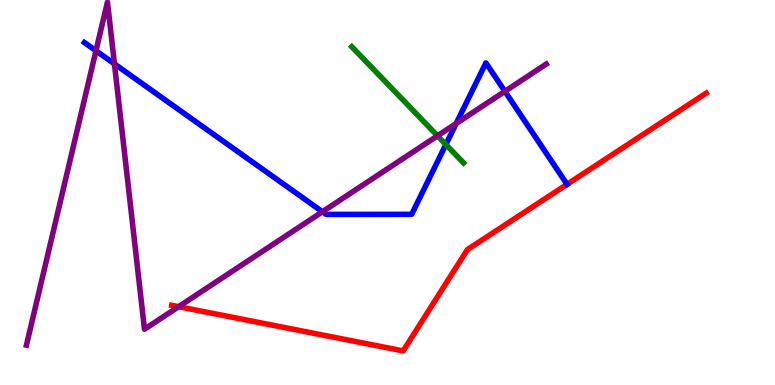[{'lines': ['blue', 'red'], 'intersections': [{'x': 7.32, 'y': 5.21}]}, {'lines': ['green', 'red'], 'intersections': []}, {'lines': ['purple', 'red'], 'intersections': [{'x': 2.3, 'y': 2.03}]}, {'lines': ['blue', 'green'], 'intersections': [{'x': 5.75, 'y': 6.25}]}, {'lines': ['blue', 'purple'], 'intersections': [{'x': 1.24, 'y': 8.68}, {'x': 1.48, 'y': 8.34}, {'x': 4.16, 'y': 4.5}, {'x': 5.89, 'y': 6.79}, {'x': 6.51, 'y': 7.63}]}, {'lines': ['green', 'purple'], 'intersections': [{'x': 5.65, 'y': 6.47}]}]